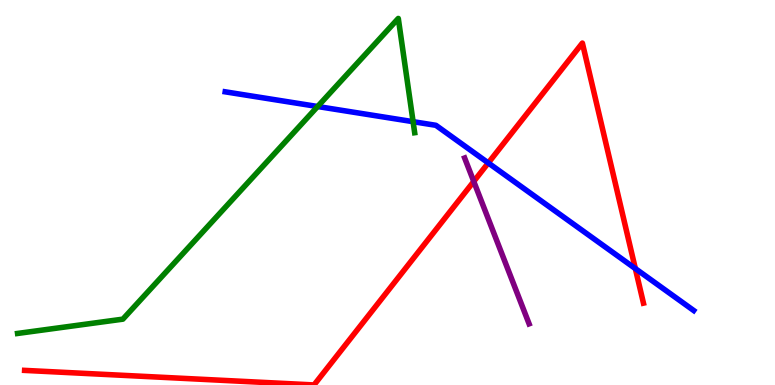[{'lines': ['blue', 'red'], 'intersections': [{'x': 6.3, 'y': 5.77}, {'x': 8.2, 'y': 3.02}]}, {'lines': ['green', 'red'], 'intersections': []}, {'lines': ['purple', 'red'], 'intersections': [{'x': 6.11, 'y': 5.29}]}, {'lines': ['blue', 'green'], 'intersections': [{'x': 4.1, 'y': 7.23}, {'x': 5.33, 'y': 6.84}]}, {'lines': ['blue', 'purple'], 'intersections': []}, {'lines': ['green', 'purple'], 'intersections': []}]